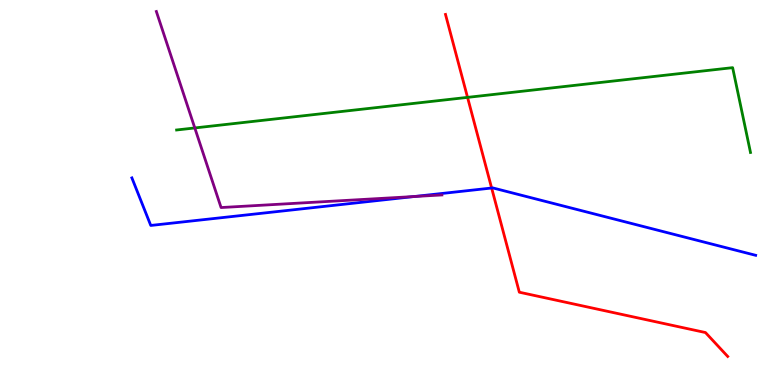[{'lines': ['blue', 'red'], 'intersections': [{'x': 6.34, 'y': 5.12}]}, {'lines': ['green', 'red'], 'intersections': [{'x': 6.03, 'y': 7.47}]}, {'lines': ['purple', 'red'], 'intersections': []}, {'lines': ['blue', 'green'], 'intersections': []}, {'lines': ['blue', 'purple'], 'intersections': [{'x': 5.34, 'y': 4.9}]}, {'lines': ['green', 'purple'], 'intersections': [{'x': 2.51, 'y': 6.68}]}]